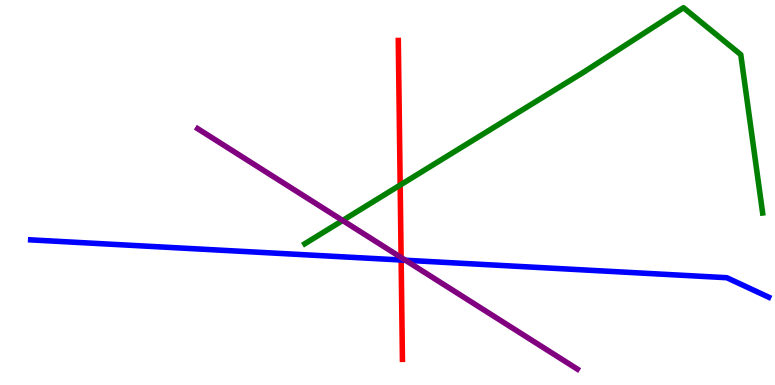[{'lines': ['blue', 'red'], 'intersections': [{'x': 5.18, 'y': 3.25}]}, {'lines': ['green', 'red'], 'intersections': [{'x': 5.16, 'y': 5.19}]}, {'lines': ['purple', 'red'], 'intersections': [{'x': 5.18, 'y': 3.31}]}, {'lines': ['blue', 'green'], 'intersections': []}, {'lines': ['blue', 'purple'], 'intersections': [{'x': 5.23, 'y': 3.24}]}, {'lines': ['green', 'purple'], 'intersections': [{'x': 4.42, 'y': 4.27}]}]